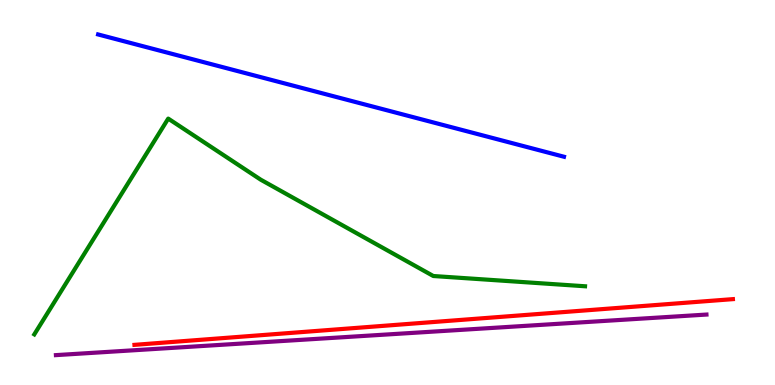[{'lines': ['blue', 'red'], 'intersections': []}, {'lines': ['green', 'red'], 'intersections': []}, {'lines': ['purple', 'red'], 'intersections': []}, {'lines': ['blue', 'green'], 'intersections': []}, {'lines': ['blue', 'purple'], 'intersections': []}, {'lines': ['green', 'purple'], 'intersections': []}]